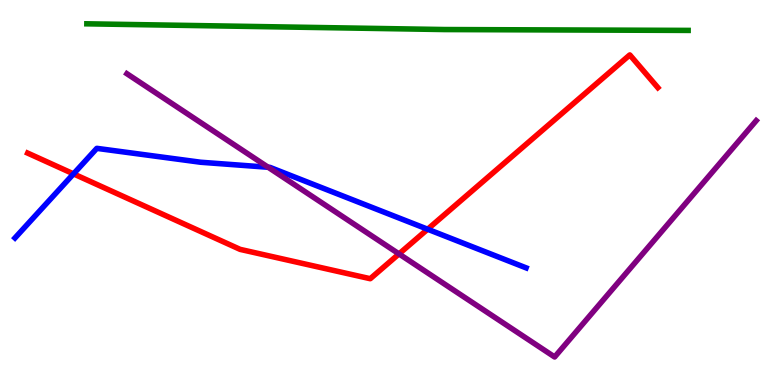[{'lines': ['blue', 'red'], 'intersections': [{'x': 0.949, 'y': 5.48}, {'x': 5.52, 'y': 4.05}]}, {'lines': ['green', 'red'], 'intersections': []}, {'lines': ['purple', 'red'], 'intersections': [{'x': 5.15, 'y': 3.4}]}, {'lines': ['blue', 'green'], 'intersections': []}, {'lines': ['blue', 'purple'], 'intersections': [{'x': 3.46, 'y': 5.66}]}, {'lines': ['green', 'purple'], 'intersections': []}]